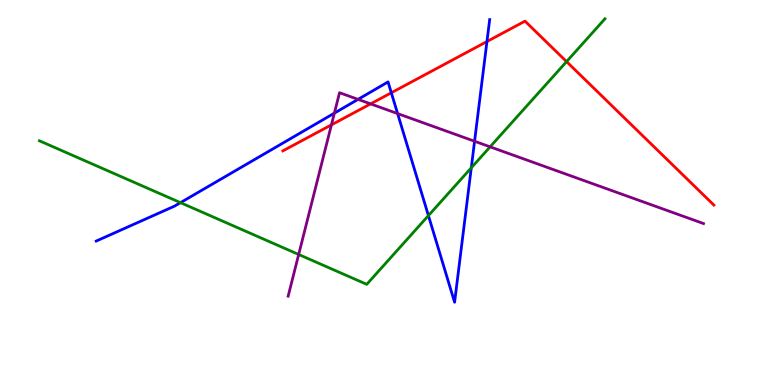[{'lines': ['blue', 'red'], 'intersections': [{'x': 5.05, 'y': 7.59}, {'x': 6.28, 'y': 8.92}]}, {'lines': ['green', 'red'], 'intersections': [{'x': 7.31, 'y': 8.4}]}, {'lines': ['purple', 'red'], 'intersections': [{'x': 4.28, 'y': 6.76}, {'x': 4.78, 'y': 7.3}]}, {'lines': ['blue', 'green'], 'intersections': [{'x': 2.33, 'y': 4.74}, {'x': 5.53, 'y': 4.4}, {'x': 6.08, 'y': 5.64}]}, {'lines': ['blue', 'purple'], 'intersections': [{'x': 4.31, 'y': 7.06}, {'x': 4.62, 'y': 7.42}, {'x': 5.13, 'y': 7.05}, {'x': 6.12, 'y': 6.33}]}, {'lines': ['green', 'purple'], 'intersections': [{'x': 3.85, 'y': 3.39}, {'x': 6.32, 'y': 6.19}]}]